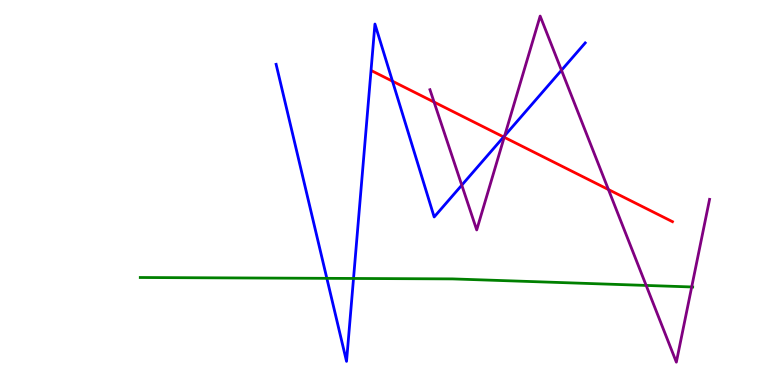[{'lines': ['blue', 'red'], 'intersections': [{'x': 5.06, 'y': 7.89}, {'x': 6.5, 'y': 6.44}]}, {'lines': ['green', 'red'], 'intersections': []}, {'lines': ['purple', 'red'], 'intersections': [{'x': 5.6, 'y': 7.35}, {'x': 6.51, 'y': 6.44}, {'x': 7.85, 'y': 5.08}]}, {'lines': ['blue', 'green'], 'intersections': [{'x': 4.22, 'y': 2.77}, {'x': 4.56, 'y': 2.77}]}, {'lines': ['blue', 'purple'], 'intersections': [{'x': 5.96, 'y': 5.19}, {'x': 6.51, 'y': 6.47}, {'x': 7.24, 'y': 8.18}]}, {'lines': ['green', 'purple'], 'intersections': [{'x': 8.34, 'y': 2.59}, {'x': 8.93, 'y': 2.55}]}]